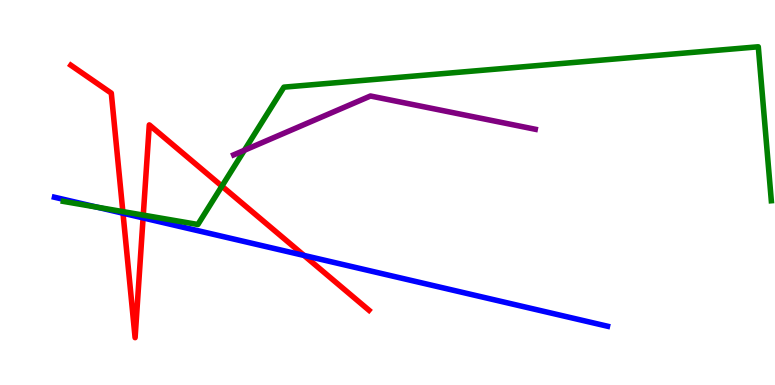[{'lines': ['blue', 'red'], 'intersections': [{'x': 1.59, 'y': 4.46}, {'x': 1.85, 'y': 4.34}, {'x': 3.92, 'y': 3.37}]}, {'lines': ['green', 'red'], 'intersections': [{'x': 1.58, 'y': 4.5}, {'x': 1.85, 'y': 4.41}, {'x': 2.86, 'y': 5.16}]}, {'lines': ['purple', 'red'], 'intersections': []}, {'lines': ['blue', 'green'], 'intersections': [{'x': 1.25, 'y': 4.62}]}, {'lines': ['blue', 'purple'], 'intersections': []}, {'lines': ['green', 'purple'], 'intersections': [{'x': 3.15, 'y': 6.1}]}]